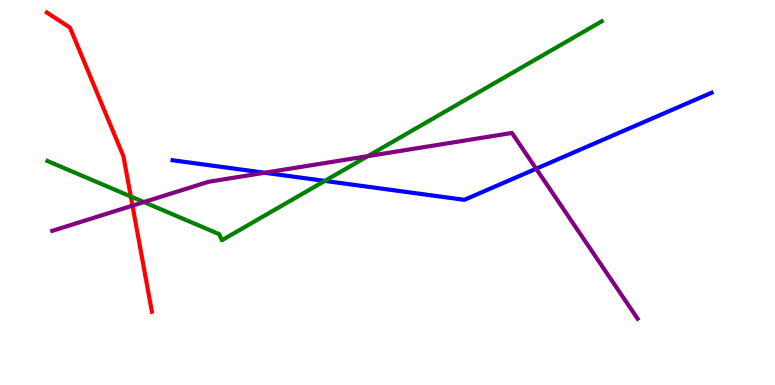[{'lines': ['blue', 'red'], 'intersections': []}, {'lines': ['green', 'red'], 'intersections': [{'x': 1.69, 'y': 4.9}]}, {'lines': ['purple', 'red'], 'intersections': [{'x': 1.71, 'y': 4.66}]}, {'lines': ['blue', 'green'], 'intersections': [{'x': 4.19, 'y': 5.3}]}, {'lines': ['blue', 'purple'], 'intersections': [{'x': 3.42, 'y': 5.51}, {'x': 6.92, 'y': 5.62}]}, {'lines': ['green', 'purple'], 'intersections': [{'x': 1.86, 'y': 4.75}, {'x': 4.75, 'y': 5.94}]}]